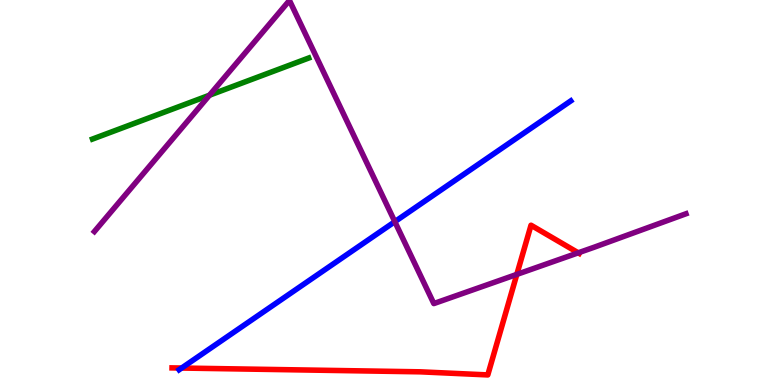[{'lines': ['blue', 'red'], 'intersections': [{'x': 2.34, 'y': 0.441}]}, {'lines': ['green', 'red'], 'intersections': []}, {'lines': ['purple', 'red'], 'intersections': [{'x': 6.67, 'y': 2.87}, {'x': 7.46, 'y': 3.43}]}, {'lines': ['blue', 'green'], 'intersections': []}, {'lines': ['blue', 'purple'], 'intersections': [{'x': 5.09, 'y': 4.24}]}, {'lines': ['green', 'purple'], 'intersections': [{'x': 2.7, 'y': 7.53}]}]